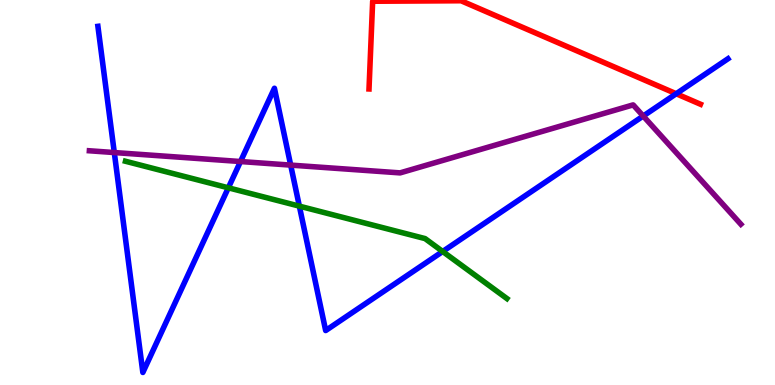[{'lines': ['blue', 'red'], 'intersections': [{'x': 8.73, 'y': 7.57}]}, {'lines': ['green', 'red'], 'intersections': []}, {'lines': ['purple', 'red'], 'intersections': []}, {'lines': ['blue', 'green'], 'intersections': [{'x': 2.95, 'y': 5.12}, {'x': 3.86, 'y': 4.65}, {'x': 5.71, 'y': 3.47}]}, {'lines': ['blue', 'purple'], 'intersections': [{'x': 1.47, 'y': 6.04}, {'x': 3.1, 'y': 5.8}, {'x': 3.75, 'y': 5.71}, {'x': 8.3, 'y': 6.99}]}, {'lines': ['green', 'purple'], 'intersections': []}]